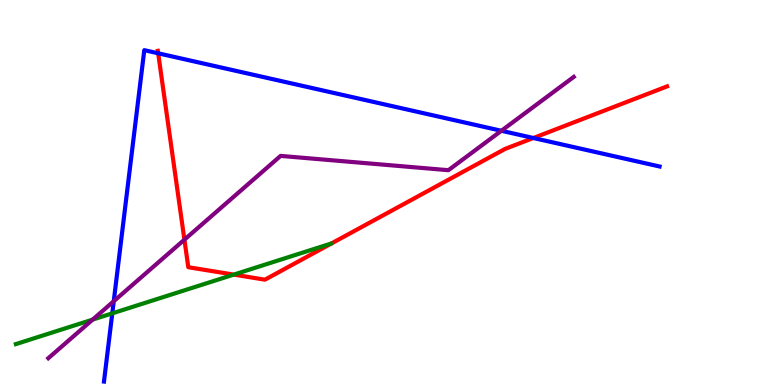[{'lines': ['blue', 'red'], 'intersections': [{'x': 2.04, 'y': 8.62}, {'x': 6.88, 'y': 6.42}]}, {'lines': ['green', 'red'], 'intersections': [{'x': 3.02, 'y': 2.87}]}, {'lines': ['purple', 'red'], 'intersections': [{'x': 2.38, 'y': 3.77}]}, {'lines': ['blue', 'green'], 'intersections': [{'x': 1.45, 'y': 1.86}]}, {'lines': ['blue', 'purple'], 'intersections': [{'x': 1.47, 'y': 2.18}, {'x': 6.47, 'y': 6.6}]}, {'lines': ['green', 'purple'], 'intersections': [{'x': 1.2, 'y': 1.7}]}]